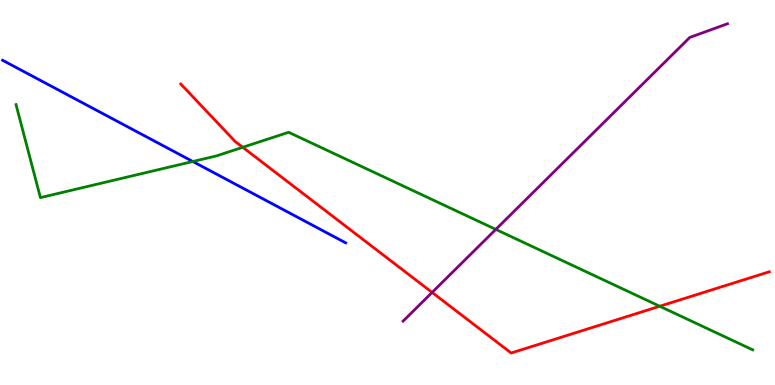[{'lines': ['blue', 'red'], 'intersections': []}, {'lines': ['green', 'red'], 'intersections': [{'x': 3.13, 'y': 6.17}, {'x': 8.51, 'y': 2.05}]}, {'lines': ['purple', 'red'], 'intersections': [{'x': 5.58, 'y': 2.4}]}, {'lines': ['blue', 'green'], 'intersections': [{'x': 2.49, 'y': 5.81}]}, {'lines': ['blue', 'purple'], 'intersections': []}, {'lines': ['green', 'purple'], 'intersections': [{'x': 6.4, 'y': 4.04}]}]